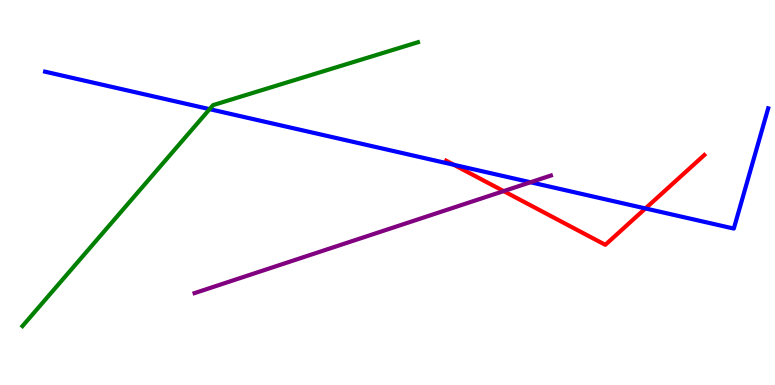[{'lines': ['blue', 'red'], 'intersections': [{'x': 5.86, 'y': 5.72}, {'x': 8.33, 'y': 4.59}]}, {'lines': ['green', 'red'], 'intersections': []}, {'lines': ['purple', 'red'], 'intersections': [{'x': 6.5, 'y': 5.04}]}, {'lines': ['blue', 'green'], 'intersections': [{'x': 2.7, 'y': 7.16}]}, {'lines': ['blue', 'purple'], 'intersections': [{'x': 6.85, 'y': 5.27}]}, {'lines': ['green', 'purple'], 'intersections': []}]